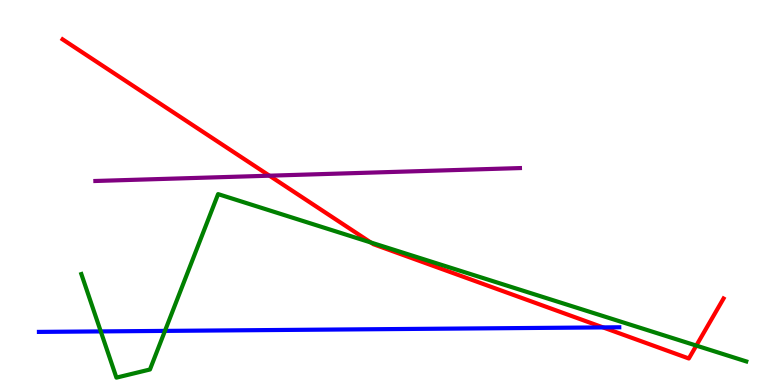[{'lines': ['blue', 'red'], 'intersections': [{'x': 7.78, 'y': 1.5}]}, {'lines': ['green', 'red'], 'intersections': [{'x': 4.78, 'y': 3.7}, {'x': 8.98, 'y': 1.02}]}, {'lines': ['purple', 'red'], 'intersections': [{'x': 3.48, 'y': 5.44}]}, {'lines': ['blue', 'green'], 'intersections': [{'x': 1.3, 'y': 1.39}, {'x': 2.13, 'y': 1.41}]}, {'lines': ['blue', 'purple'], 'intersections': []}, {'lines': ['green', 'purple'], 'intersections': []}]